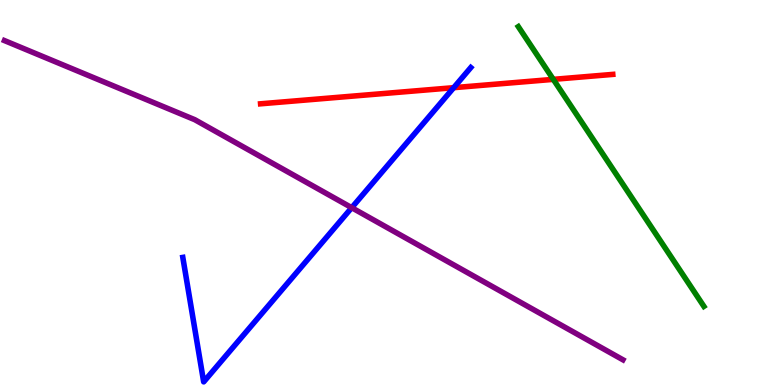[{'lines': ['blue', 'red'], 'intersections': [{'x': 5.85, 'y': 7.72}]}, {'lines': ['green', 'red'], 'intersections': [{'x': 7.14, 'y': 7.94}]}, {'lines': ['purple', 'red'], 'intersections': []}, {'lines': ['blue', 'green'], 'intersections': []}, {'lines': ['blue', 'purple'], 'intersections': [{'x': 4.54, 'y': 4.61}]}, {'lines': ['green', 'purple'], 'intersections': []}]